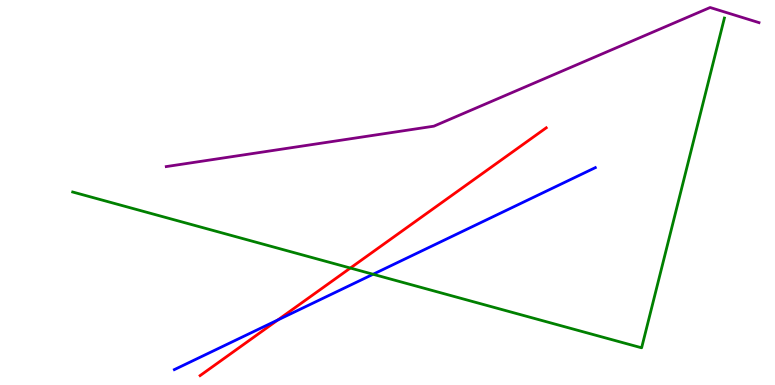[{'lines': ['blue', 'red'], 'intersections': [{'x': 3.58, 'y': 1.69}]}, {'lines': ['green', 'red'], 'intersections': [{'x': 4.52, 'y': 3.04}]}, {'lines': ['purple', 'red'], 'intersections': []}, {'lines': ['blue', 'green'], 'intersections': [{'x': 4.81, 'y': 2.88}]}, {'lines': ['blue', 'purple'], 'intersections': []}, {'lines': ['green', 'purple'], 'intersections': []}]